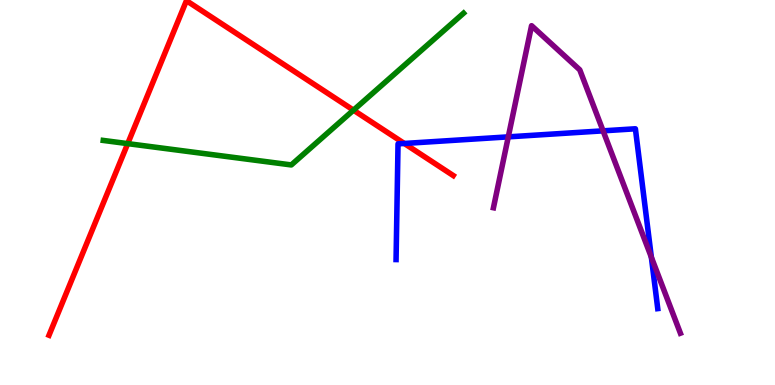[{'lines': ['blue', 'red'], 'intersections': [{'x': 5.22, 'y': 6.27}]}, {'lines': ['green', 'red'], 'intersections': [{'x': 1.65, 'y': 6.27}, {'x': 4.56, 'y': 7.14}]}, {'lines': ['purple', 'red'], 'intersections': []}, {'lines': ['blue', 'green'], 'intersections': []}, {'lines': ['blue', 'purple'], 'intersections': [{'x': 6.56, 'y': 6.45}, {'x': 7.78, 'y': 6.6}, {'x': 8.4, 'y': 3.32}]}, {'lines': ['green', 'purple'], 'intersections': []}]